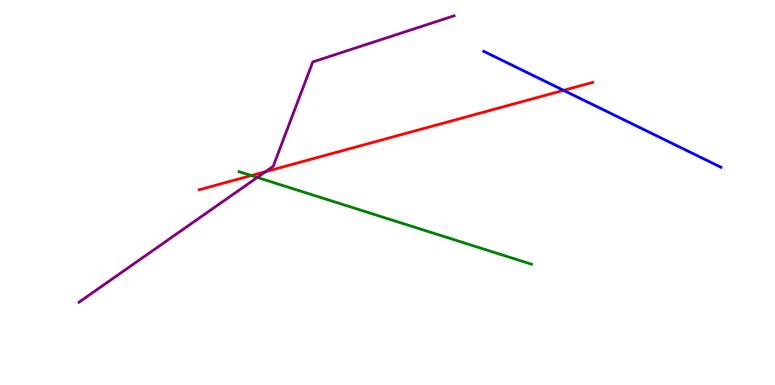[{'lines': ['blue', 'red'], 'intersections': [{'x': 7.27, 'y': 7.65}]}, {'lines': ['green', 'red'], 'intersections': [{'x': 3.24, 'y': 5.44}]}, {'lines': ['purple', 'red'], 'intersections': [{'x': 3.43, 'y': 5.54}]}, {'lines': ['blue', 'green'], 'intersections': []}, {'lines': ['blue', 'purple'], 'intersections': []}, {'lines': ['green', 'purple'], 'intersections': [{'x': 3.32, 'y': 5.39}]}]